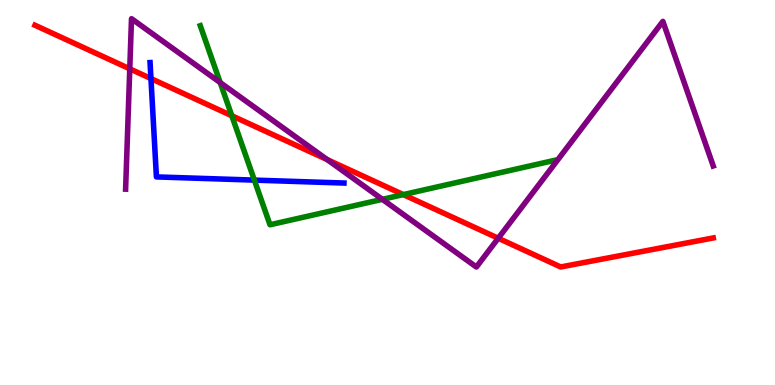[{'lines': ['blue', 'red'], 'intersections': [{'x': 1.95, 'y': 7.96}]}, {'lines': ['green', 'red'], 'intersections': [{'x': 2.99, 'y': 6.99}, {'x': 5.2, 'y': 4.95}]}, {'lines': ['purple', 'red'], 'intersections': [{'x': 1.67, 'y': 8.21}, {'x': 4.22, 'y': 5.85}, {'x': 6.43, 'y': 3.81}]}, {'lines': ['blue', 'green'], 'intersections': [{'x': 3.28, 'y': 5.32}]}, {'lines': ['blue', 'purple'], 'intersections': []}, {'lines': ['green', 'purple'], 'intersections': [{'x': 2.84, 'y': 7.86}, {'x': 4.93, 'y': 4.82}]}]